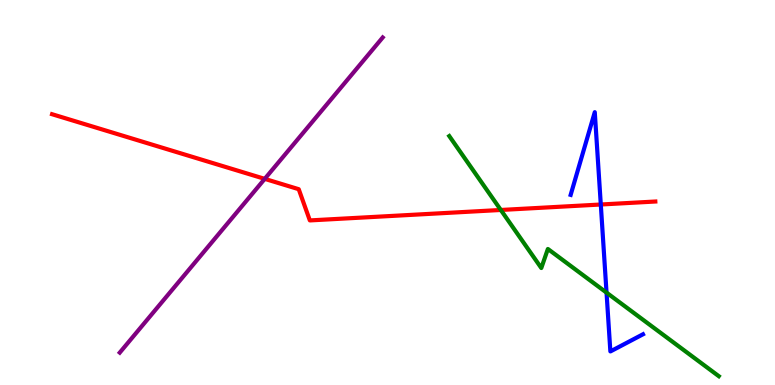[{'lines': ['blue', 'red'], 'intersections': [{'x': 7.75, 'y': 4.69}]}, {'lines': ['green', 'red'], 'intersections': [{'x': 6.46, 'y': 4.55}]}, {'lines': ['purple', 'red'], 'intersections': [{'x': 3.42, 'y': 5.35}]}, {'lines': ['blue', 'green'], 'intersections': [{'x': 7.83, 'y': 2.4}]}, {'lines': ['blue', 'purple'], 'intersections': []}, {'lines': ['green', 'purple'], 'intersections': []}]